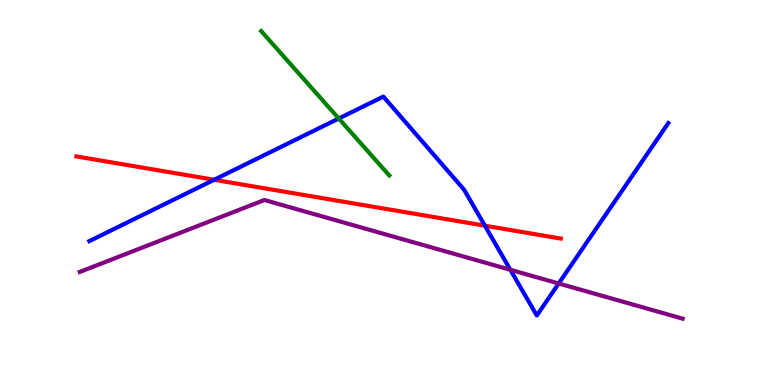[{'lines': ['blue', 'red'], 'intersections': [{'x': 2.76, 'y': 5.33}, {'x': 6.26, 'y': 4.14}]}, {'lines': ['green', 'red'], 'intersections': []}, {'lines': ['purple', 'red'], 'intersections': []}, {'lines': ['blue', 'green'], 'intersections': [{'x': 4.37, 'y': 6.92}]}, {'lines': ['blue', 'purple'], 'intersections': [{'x': 6.59, 'y': 2.99}, {'x': 7.21, 'y': 2.64}]}, {'lines': ['green', 'purple'], 'intersections': []}]